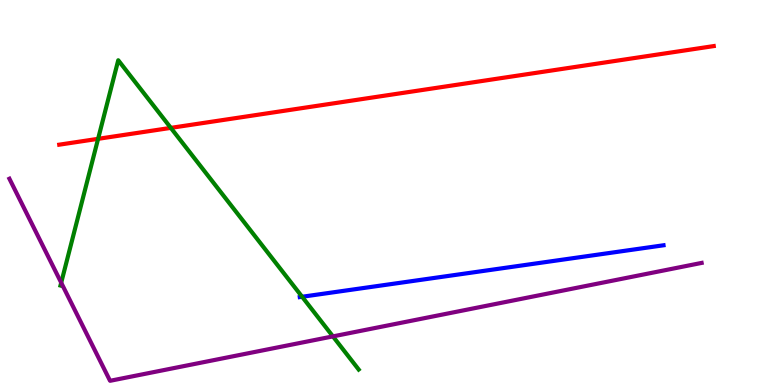[{'lines': ['blue', 'red'], 'intersections': []}, {'lines': ['green', 'red'], 'intersections': [{'x': 1.27, 'y': 6.39}, {'x': 2.2, 'y': 6.68}]}, {'lines': ['purple', 'red'], 'intersections': []}, {'lines': ['blue', 'green'], 'intersections': [{'x': 3.9, 'y': 2.29}]}, {'lines': ['blue', 'purple'], 'intersections': []}, {'lines': ['green', 'purple'], 'intersections': [{'x': 0.79, 'y': 2.66}, {'x': 4.3, 'y': 1.26}]}]